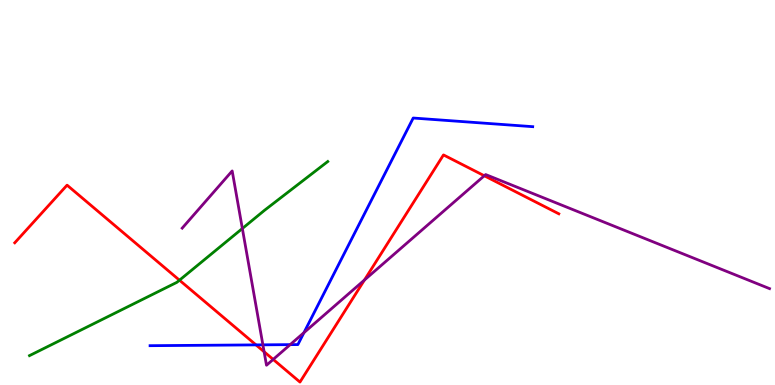[{'lines': ['blue', 'red'], 'intersections': [{'x': 3.3, 'y': 1.04}]}, {'lines': ['green', 'red'], 'intersections': [{'x': 2.32, 'y': 2.72}]}, {'lines': ['purple', 'red'], 'intersections': [{'x': 3.41, 'y': 0.864}, {'x': 3.52, 'y': 0.664}, {'x': 4.7, 'y': 2.73}, {'x': 6.25, 'y': 5.43}]}, {'lines': ['blue', 'green'], 'intersections': []}, {'lines': ['blue', 'purple'], 'intersections': [{'x': 3.39, 'y': 1.04}, {'x': 3.74, 'y': 1.05}, {'x': 3.92, 'y': 1.36}]}, {'lines': ['green', 'purple'], 'intersections': [{'x': 3.13, 'y': 4.06}]}]